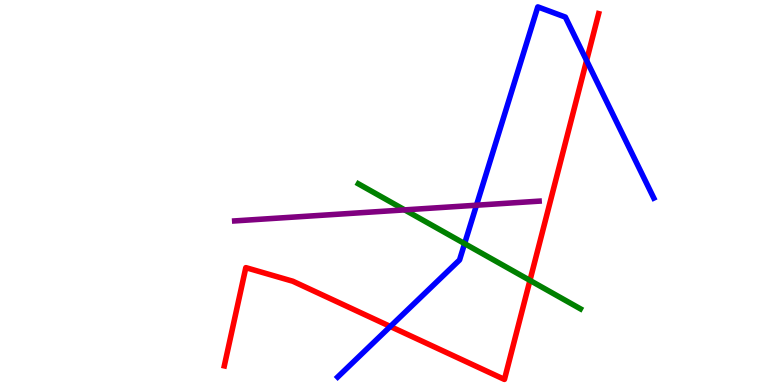[{'lines': ['blue', 'red'], 'intersections': [{'x': 5.04, 'y': 1.52}, {'x': 7.57, 'y': 8.43}]}, {'lines': ['green', 'red'], 'intersections': [{'x': 6.84, 'y': 2.72}]}, {'lines': ['purple', 'red'], 'intersections': []}, {'lines': ['blue', 'green'], 'intersections': [{'x': 5.99, 'y': 3.67}]}, {'lines': ['blue', 'purple'], 'intersections': [{'x': 6.15, 'y': 4.67}]}, {'lines': ['green', 'purple'], 'intersections': [{'x': 5.22, 'y': 4.55}]}]